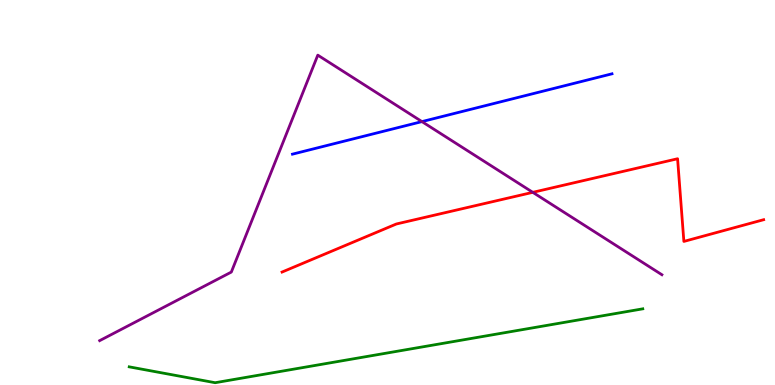[{'lines': ['blue', 'red'], 'intersections': []}, {'lines': ['green', 'red'], 'intersections': []}, {'lines': ['purple', 'red'], 'intersections': [{'x': 6.87, 'y': 5.0}]}, {'lines': ['blue', 'green'], 'intersections': []}, {'lines': ['blue', 'purple'], 'intersections': [{'x': 5.44, 'y': 6.84}]}, {'lines': ['green', 'purple'], 'intersections': []}]